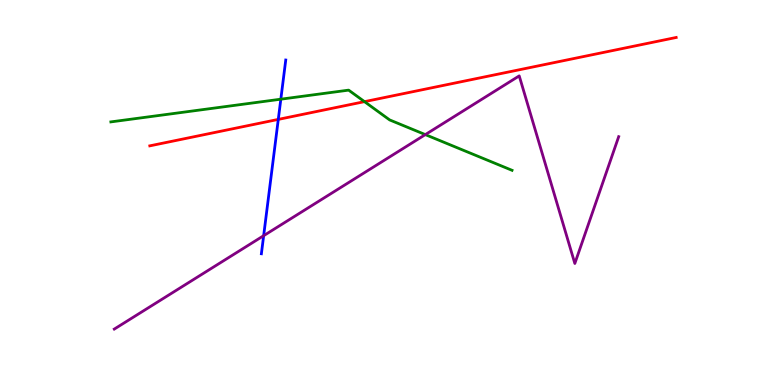[{'lines': ['blue', 'red'], 'intersections': [{'x': 3.59, 'y': 6.9}]}, {'lines': ['green', 'red'], 'intersections': [{'x': 4.7, 'y': 7.36}]}, {'lines': ['purple', 'red'], 'intersections': []}, {'lines': ['blue', 'green'], 'intersections': [{'x': 3.62, 'y': 7.42}]}, {'lines': ['blue', 'purple'], 'intersections': [{'x': 3.4, 'y': 3.88}]}, {'lines': ['green', 'purple'], 'intersections': [{'x': 5.49, 'y': 6.5}]}]